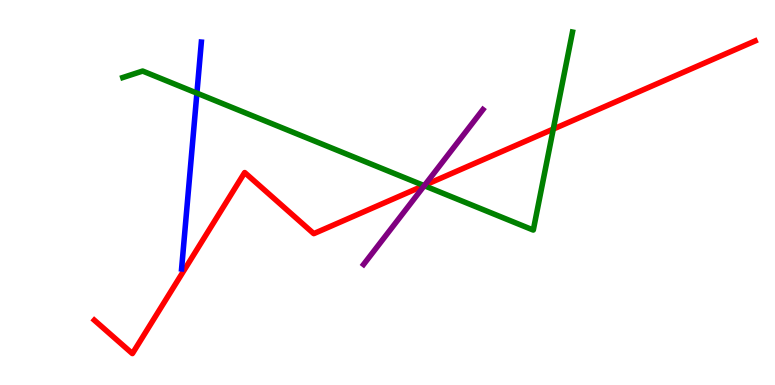[{'lines': ['blue', 'red'], 'intersections': []}, {'lines': ['green', 'red'], 'intersections': [{'x': 5.47, 'y': 5.18}, {'x': 7.14, 'y': 6.65}]}, {'lines': ['purple', 'red'], 'intersections': [{'x': 5.48, 'y': 5.19}]}, {'lines': ['blue', 'green'], 'intersections': [{'x': 2.54, 'y': 7.58}]}, {'lines': ['blue', 'purple'], 'intersections': []}, {'lines': ['green', 'purple'], 'intersections': [{'x': 5.47, 'y': 5.18}]}]